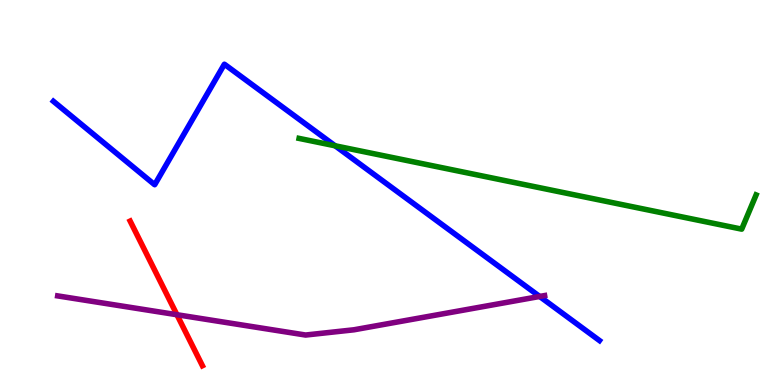[{'lines': ['blue', 'red'], 'intersections': []}, {'lines': ['green', 'red'], 'intersections': []}, {'lines': ['purple', 'red'], 'intersections': [{'x': 2.28, 'y': 1.83}]}, {'lines': ['blue', 'green'], 'intersections': [{'x': 4.32, 'y': 6.21}]}, {'lines': ['blue', 'purple'], 'intersections': [{'x': 6.96, 'y': 2.3}]}, {'lines': ['green', 'purple'], 'intersections': []}]